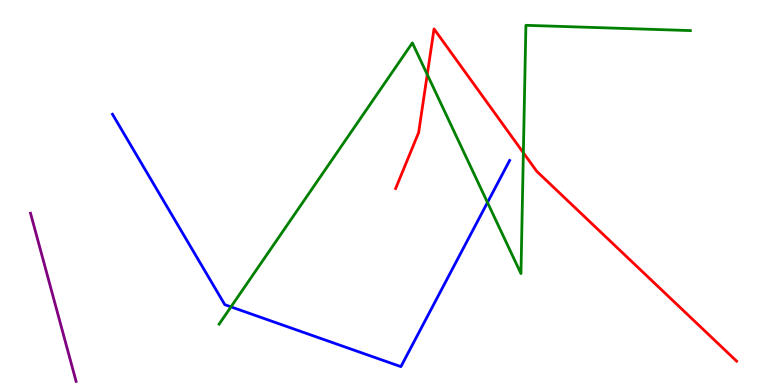[{'lines': ['blue', 'red'], 'intersections': []}, {'lines': ['green', 'red'], 'intersections': [{'x': 5.51, 'y': 8.06}, {'x': 6.75, 'y': 6.03}]}, {'lines': ['purple', 'red'], 'intersections': []}, {'lines': ['blue', 'green'], 'intersections': [{'x': 2.98, 'y': 2.03}, {'x': 6.29, 'y': 4.74}]}, {'lines': ['blue', 'purple'], 'intersections': []}, {'lines': ['green', 'purple'], 'intersections': []}]